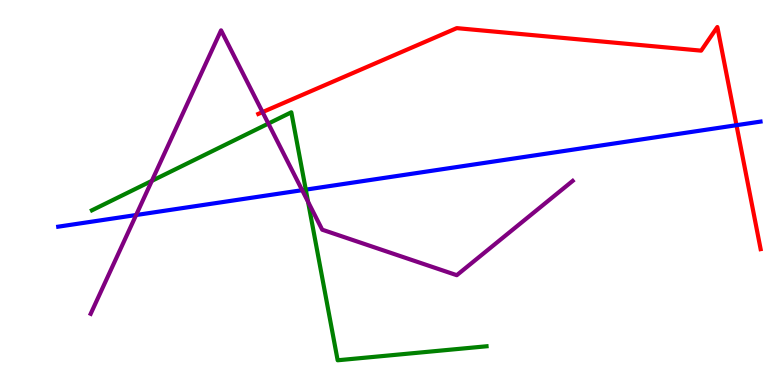[{'lines': ['blue', 'red'], 'intersections': [{'x': 9.5, 'y': 6.75}]}, {'lines': ['green', 'red'], 'intersections': []}, {'lines': ['purple', 'red'], 'intersections': [{'x': 3.39, 'y': 7.09}]}, {'lines': ['blue', 'green'], 'intersections': [{'x': 3.95, 'y': 5.07}]}, {'lines': ['blue', 'purple'], 'intersections': [{'x': 1.76, 'y': 4.41}, {'x': 3.9, 'y': 5.06}]}, {'lines': ['green', 'purple'], 'intersections': [{'x': 1.96, 'y': 5.3}, {'x': 3.46, 'y': 6.79}, {'x': 3.97, 'y': 4.76}]}]